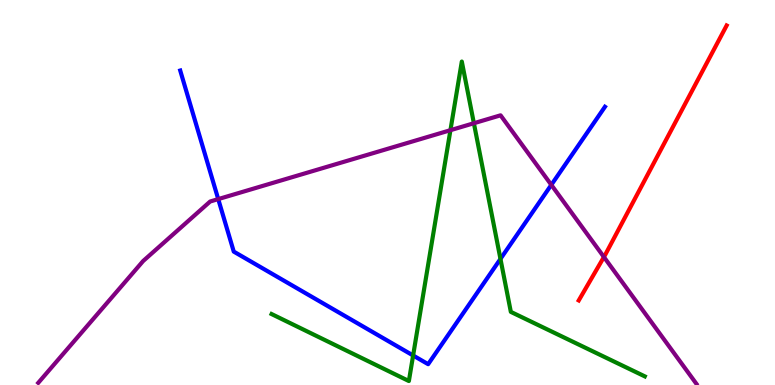[{'lines': ['blue', 'red'], 'intersections': []}, {'lines': ['green', 'red'], 'intersections': []}, {'lines': ['purple', 'red'], 'intersections': [{'x': 7.79, 'y': 3.32}]}, {'lines': ['blue', 'green'], 'intersections': [{'x': 5.33, 'y': 0.767}, {'x': 6.46, 'y': 3.28}]}, {'lines': ['blue', 'purple'], 'intersections': [{'x': 2.82, 'y': 4.83}, {'x': 7.11, 'y': 5.2}]}, {'lines': ['green', 'purple'], 'intersections': [{'x': 5.81, 'y': 6.62}, {'x': 6.11, 'y': 6.8}]}]